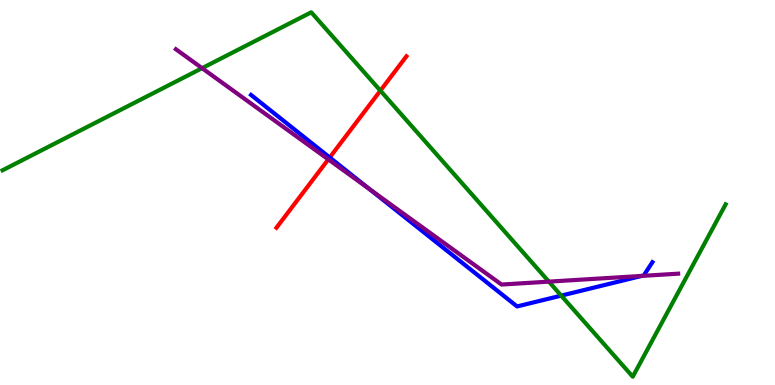[{'lines': ['blue', 'red'], 'intersections': [{'x': 4.25, 'y': 5.91}]}, {'lines': ['green', 'red'], 'intersections': [{'x': 4.91, 'y': 7.65}]}, {'lines': ['purple', 'red'], 'intersections': [{'x': 4.24, 'y': 5.86}]}, {'lines': ['blue', 'green'], 'intersections': [{'x': 7.24, 'y': 2.32}]}, {'lines': ['blue', 'purple'], 'intersections': [{'x': 4.77, 'y': 5.08}, {'x': 8.28, 'y': 2.83}]}, {'lines': ['green', 'purple'], 'intersections': [{'x': 2.61, 'y': 8.23}, {'x': 7.08, 'y': 2.68}]}]